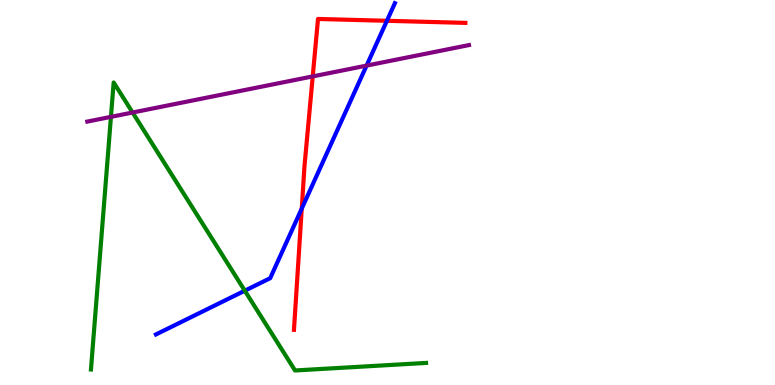[{'lines': ['blue', 'red'], 'intersections': [{'x': 3.89, 'y': 4.58}, {'x': 4.99, 'y': 9.46}]}, {'lines': ['green', 'red'], 'intersections': []}, {'lines': ['purple', 'red'], 'intersections': [{'x': 4.04, 'y': 8.02}]}, {'lines': ['blue', 'green'], 'intersections': [{'x': 3.16, 'y': 2.45}]}, {'lines': ['blue', 'purple'], 'intersections': [{'x': 4.73, 'y': 8.3}]}, {'lines': ['green', 'purple'], 'intersections': [{'x': 1.43, 'y': 6.96}, {'x': 1.71, 'y': 7.08}]}]